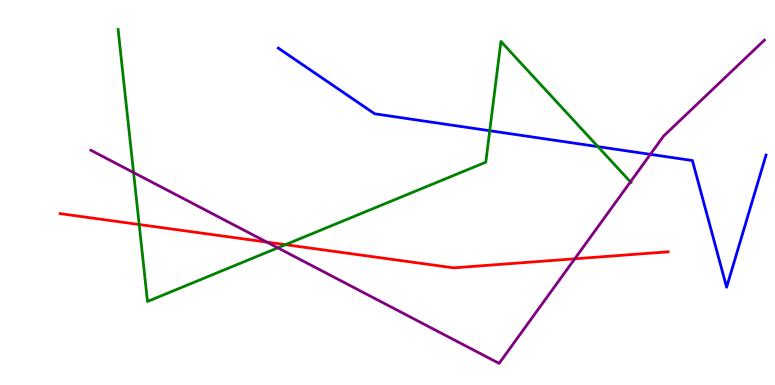[{'lines': ['blue', 'red'], 'intersections': []}, {'lines': ['green', 'red'], 'intersections': [{'x': 1.8, 'y': 4.17}, {'x': 3.68, 'y': 3.64}]}, {'lines': ['purple', 'red'], 'intersections': [{'x': 3.44, 'y': 3.71}, {'x': 7.42, 'y': 3.28}]}, {'lines': ['blue', 'green'], 'intersections': [{'x': 6.32, 'y': 6.6}, {'x': 7.72, 'y': 6.19}]}, {'lines': ['blue', 'purple'], 'intersections': [{'x': 8.39, 'y': 5.99}]}, {'lines': ['green', 'purple'], 'intersections': [{'x': 1.72, 'y': 5.52}, {'x': 3.58, 'y': 3.56}, {'x': 8.13, 'y': 5.28}]}]